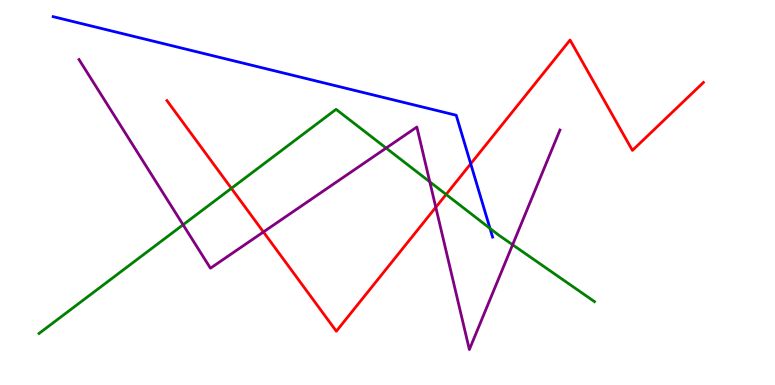[{'lines': ['blue', 'red'], 'intersections': [{'x': 6.07, 'y': 5.75}]}, {'lines': ['green', 'red'], 'intersections': [{'x': 2.99, 'y': 5.11}, {'x': 5.76, 'y': 4.95}]}, {'lines': ['purple', 'red'], 'intersections': [{'x': 3.4, 'y': 3.97}, {'x': 5.62, 'y': 4.62}]}, {'lines': ['blue', 'green'], 'intersections': [{'x': 6.32, 'y': 4.07}]}, {'lines': ['blue', 'purple'], 'intersections': []}, {'lines': ['green', 'purple'], 'intersections': [{'x': 2.36, 'y': 4.16}, {'x': 4.98, 'y': 6.15}, {'x': 5.55, 'y': 5.28}, {'x': 6.61, 'y': 3.64}]}]